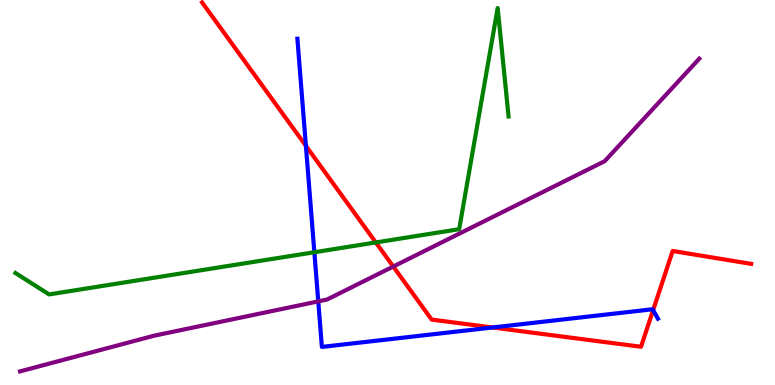[{'lines': ['blue', 'red'], 'intersections': [{'x': 3.95, 'y': 6.21}, {'x': 6.36, 'y': 1.49}, {'x': 8.43, 'y': 1.94}]}, {'lines': ['green', 'red'], 'intersections': [{'x': 4.85, 'y': 3.7}]}, {'lines': ['purple', 'red'], 'intersections': [{'x': 5.07, 'y': 3.08}]}, {'lines': ['blue', 'green'], 'intersections': [{'x': 4.06, 'y': 3.45}]}, {'lines': ['blue', 'purple'], 'intersections': [{'x': 4.11, 'y': 2.17}]}, {'lines': ['green', 'purple'], 'intersections': []}]